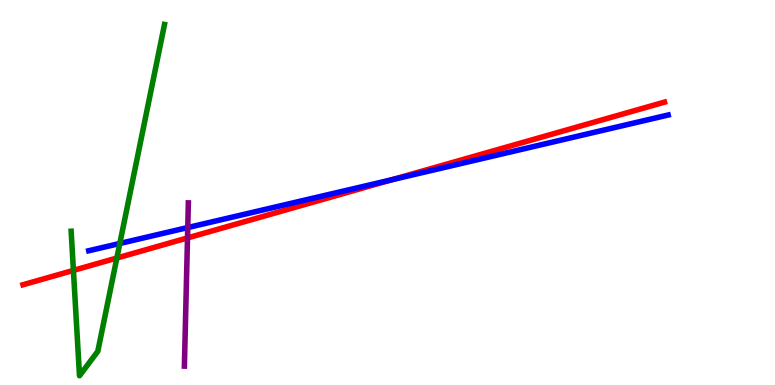[{'lines': ['blue', 'red'], 'intersections': [{'x': 5.06, 'y': 5.33}]}, {'lines': ['green', 'red'], 'intersections': [{'x': 0.947, 'y': 2.98}, {'x': 1.51, 'y': 3.3}]}, {'lines': ['purple', 'red'], 'intersections': [{'x': 2.42, 'y': 3.82}]}, {'lines': ['blue', 'green'], 'intersections': [{'x': 1.55, 'y': 3.68}]}, {'lines': ['blue', 'purple'], 'intersections': [{'x': 2.42, 'y': 4.09}]}, {'lines': ['green', 'purple'], 'intersections': []}]